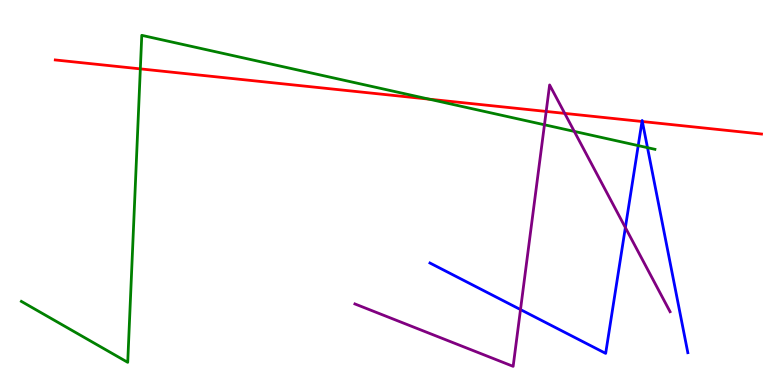[{'lines': ['blue', 'red'], 'intersections': [{'x': 8.28, 'y': 6.84}, {'x': 8.29, 'y': 6.84}]}, {'lines': ['green', 'red'], 'intersections': [{'x': 1.81, 'y': 8.21}, {'x': 5.54, 'y': 7.42}]}, {'lines': ['purple', 'red'], 'intersections': [{'x': 7.05, 'y': 7.11}, {'x': 7.29, 'y': 7.05}]}, {'lines': ['blue', 'green'], 'intersections': [{'x': 8.24, 'y': 6.22}, {'x': 8.35, 'y': 6.16}]}, {'lines': ['blue', 'purple'], 'intersections': [{'x': 6.72, 'y': 1.96}, {'x': 8.07, 'y': 4.09}]}, {'lines': ['green', 'purple'], 'intersections': [{'x': 7.03, 'y': 6.76}, {'x': 7.41, 'y': 6.59}]}]